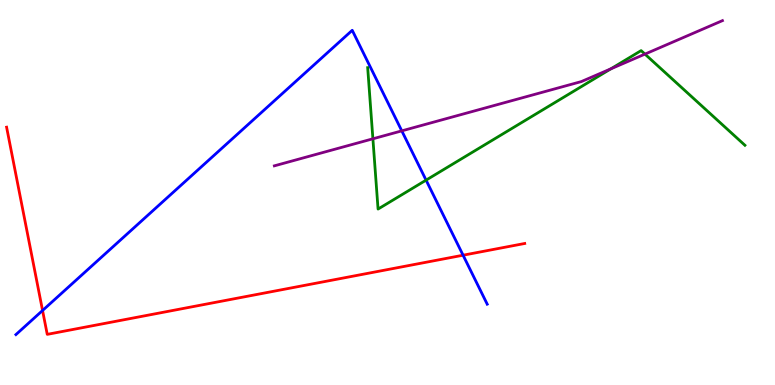[{'lines': ['blue', 'red'], 'intersections': [{'x': 0.549, 'y': 1.94}, {'x': 5.98, 'y': 3.37}]}, {'lines': ['green', 'red'], 'intersections': []}, {'lines': ['purple', 'red'], 'intersections': []}, {'lines': ['blue', 'green'], 'intersections': [{'x': 5.5, 'y': 5.32}]}, {'lines': ['blue', 'purple'], 'intersections': [{'x': 5.18, 'y': 6.6}]}, {'lines': ['green', 'purple'], 'intersections': [{'x': 4.81, 'y': 6.39}, {'x': 7.88, 'y': 8.21}, {'x': 8.32, 'y': 8.59}]}]